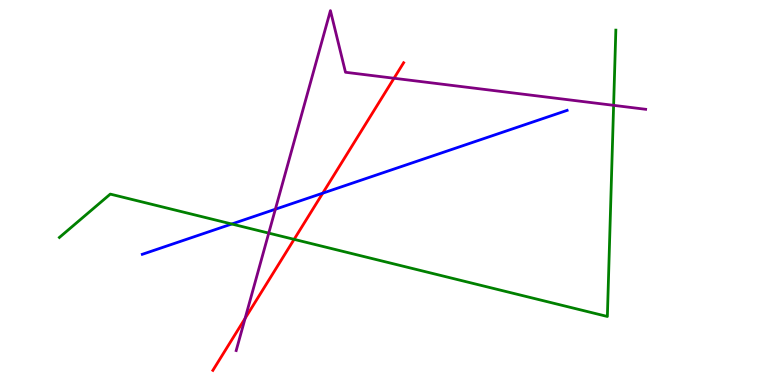[{'lines': ['blue', 'red'], 'intersections': [{'x': 4.16, 'y': 4.98}]}, {'lines': ['green', 'red'], 'intersections': [{'x': 3.79, 'y': 3.78}]}, {'lines': ['purple', 'red'], 'intersections': [{'x': 3.16, 'y': 1.73}, {'x': 5.08, 'y': 7.97}]}, {'lines': ['blue', 'green'], 'intersections': [{'x': 2.99, 'y': 4.18}]}, {'lines': ['blue', 'purple'], 'intersections': [{'x': 3.55, 'y': 4.57}]}, {'lines': ['green', 'purple'], 'intersections': [{'x': 3.47, 'y': 3.95}, {'x': 7.92, 'y': 7.26}]}]